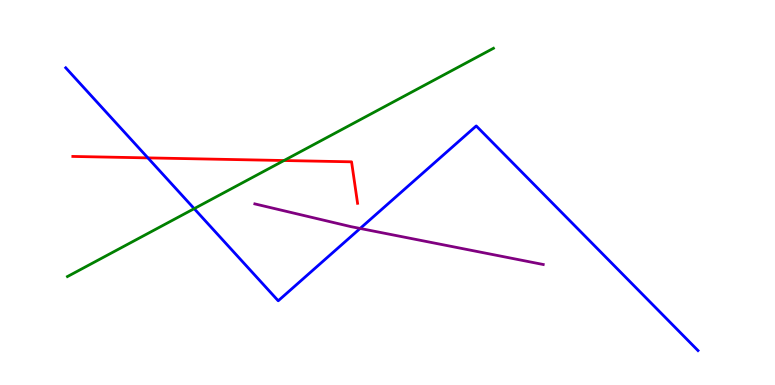[{'lines': ['blue', 'red'], 'intersections': [{'x': 1.91, 'y': 5.9}]}, {'lines': ['green', 'red'], 'intersections': [{'x': 3.66, 'y': 5.83}]}, {'lines': ['purple', 'red'], 'intersections': []}, {'lines': ['blue', 'green'], 'intersections': [{'x': 2.51, 'y': 4.58}]}, {'lines': ['blue', 'purple'], 'intersections': [{'x': 4.65, 'y': 4.07}]}, {'lines': ['green', 'purple'], 'intersections': []}]